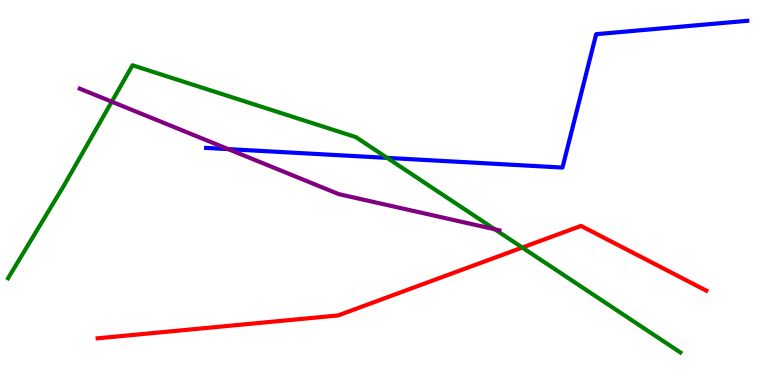[{'lines': ['blue', 'red'], 'intersections': []}, {'lines': ['green', 'red'], 'intersections': [{'x': 6.74, 'y': 3.57}]}, {'lines': ['purple', 'red'], 'intersections': []}, {'lines': ['blue', 'green'], 'intersections': [{'x': 5.0, 'y': 5.9}]}, {'lines': ['blue', 'purple'], 'intersections': [{'x': 2.95, 'y': 6.13}]}, {'lines': ['green', 'purple'], 'intersections': [{'x': 1.44, 'y': 7.36}, {'x': 6.38, 'y': 4.04}]}]